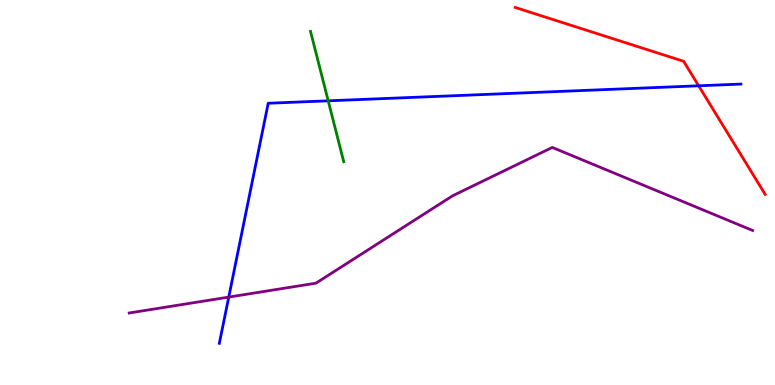[{'lines': ['blue', 'red'], 'intersections': [{'x': 9.01, 'y': 7.77}]}, {'lines': ['green', 'red'], 'intersections': []}, {'lines': ['purple', 'red'], 'intersections': []}, {'lines': ['blue', 'green'], 'intersections': [{'x': 4.23, 'y': 7.38}]}, {'lines': ['blue', 'purple'], 'intersections': [{'x': 2.95, 'y': 2.28}]}, {'lines': ['green', 'purple'], 'intersections': []}]